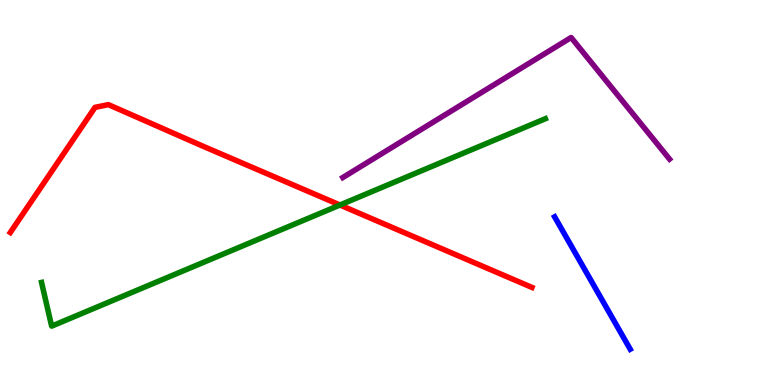[{'lines': ['blue', 'red'], 'intersections': []}, {'lines': ['green', 'red'], 'intersections': [{'x': 4.39, 'y': 4.68}]}, {'lines': ['purple', 'red'], 'intersections': []}, {'lines': ['blue', 'green'], 'intersections': []}, {'lines': ['blue', 'purple'], 'intersections': []}, {'lines': ['green', 'purple'], 'intersections': []}]